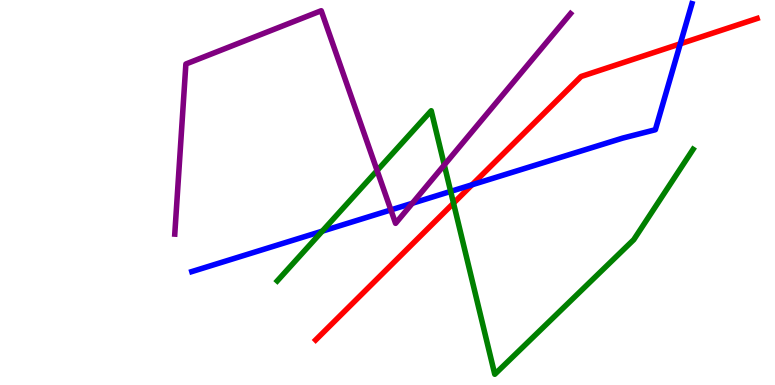[{'lines': ['blue', 'red'], 'intersections': [{'x': 6.09, 'y': 5.2}, {'x': 8.78, 'y': 8.86}]}, {'lines': ['green', 'red'], 'intersections': [{'x': 5.85, 'y': 4.72}]}, {'lines': ['purple', 'red'], 'intersections': []}, {'lines': ['blue', 'green'], 'intersections': [{'x': 4.16, 'y': 4.0}, {'x': 5.82, 'y': 5.03}]}, {'lines': ['blue', 'purple'], 'intersections': [{'x': 5.04, 'y': 4.55}, {'x': 5.32, 'y': 4.72}]}, {'lines': ['green', 'purple'], 'intersections': [{'x': 4.87, 'y': 5.57}, {'x': 5.73, 'y': 5.72}]}]